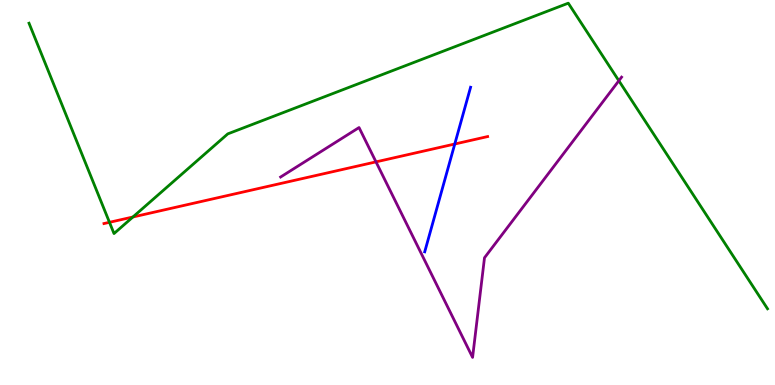[{'lines': ['blue', 'red'], 'intersections': [{'x': 5.87, 'y': 6.26}]}, {'lines': ['green', 'red'], 'intersections': [{'x': 1.41, 'y': 4.23}, {'x': 1.72, 'y': 4.36}]}, {'lines': ['purple', 'red'], 'intersections': [{'x': 4.85, 'y': 5.8}]}, {'lines': ['blue', 'green'], 'intersections': []}, {'lines': ['blue', 'purple'], 'intersections': []}, {'lines': ['green', 'purple'], 'intersections': [{'x': 7.99, 'y': 7.9}]}]